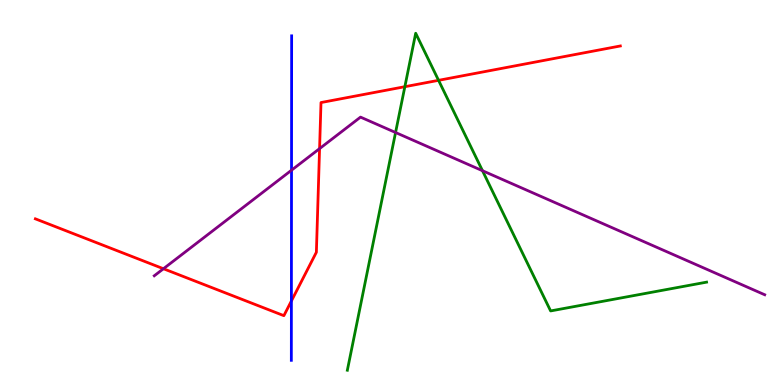[{'lines': ['blue', 'red'], 'intersections': [{'x': 3.76, 'y': 2.18}]}, {'lines': ['green', 'red'], 'intersections': [{'x': 5.22, 'y': 7.75}, {'x': 5.66, 'y': 7.91}]}, {'lines': ['purple', 'red'], 'intersections': [{'x': 2.11, 'y': 3.02}, {'x': 4.12, 'y': 6.14}]}, {'lines': ['blue', 'green'], 'intersections': []}, {'lines': ['blue', 'purple'], 'intersections': [{'x': 3.76, 'y': 5.58}]}, {'lines': ['green', 'purple'], 'intersections': [{'x': 5.1, 'y': 6.56}, {'x': 6.23, 'y': 5.57}]}]